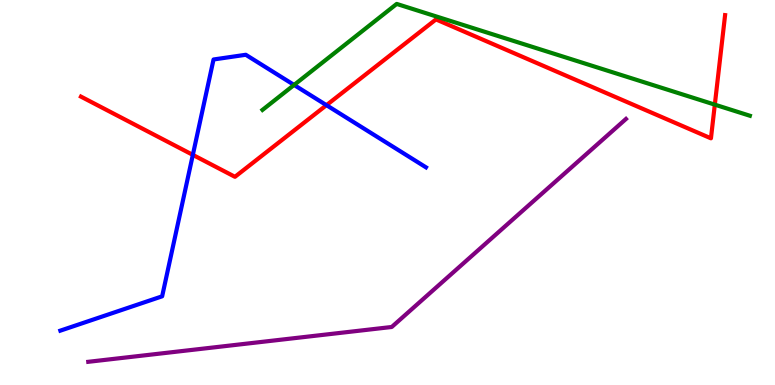[{'lines': ['blue', 'red'], 'intersections': [{'x': 2.49, 'y': 5.98}, {'x': 4.21, 'y': 7.27}]}, {'lines': ['green', 'red'], 'intersections': [{'x': 9.22, 'y': 7.28}]}, {'lines': ['purple', 'red'], 'intersections': []}, {'lines': ['blue', 'green'], 'intersections': [{'x': 3.79, 'y': 7.79}]}, {'lines': ['blue', 'purple'], 'intersections': []}, {'lines': ['green', 'purple'], 'intersections': []}]